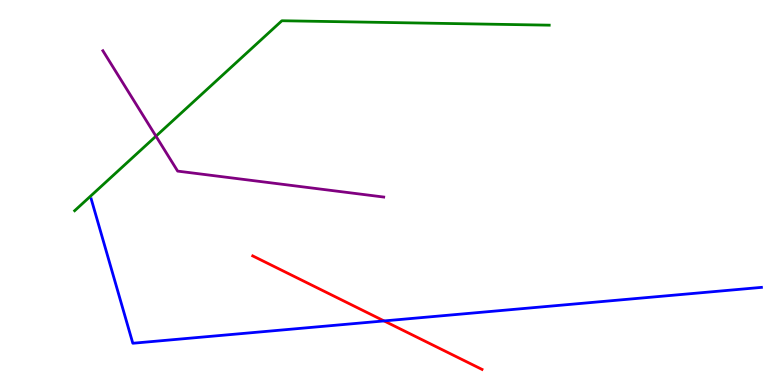[{'lines': ['blue', 'red'], 'intersections': [{'x': 4.96, 'y': 1.66}]}, {'lines': ['green', 'red'], 'intersections': []}, {'lines': ['purple', 'red'], 'intersections': []}, {'lines': ['blue', 'green'], 'intersections': []}, {'lines': ['blue', 'purple'], 'intersections': []}, {'lines': ['green', 'purple'], 'intersections': [{'x': 2.01, 'y': 6.46}]}]